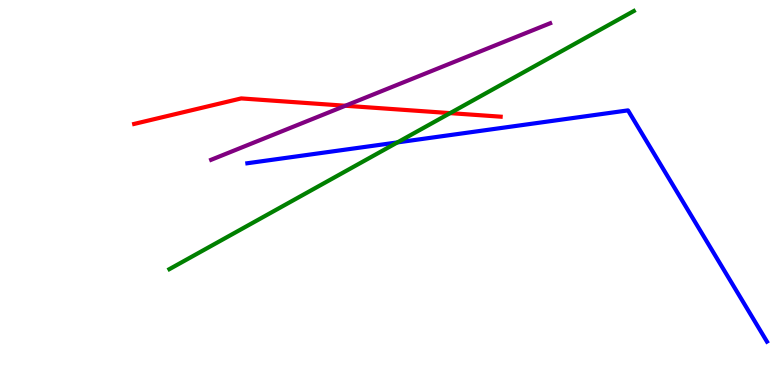[{'lines': ['blue', 'red'], 'intersections': []}, {'lines': ['green', 'red'], 'intersections': [{'x': 5.81, 'y': 7.06}]}, {'lines': ['purple', 'red'], 'intersections': [{'x': 4.46, 'y': 7.25}]}, {'lines': ['blue', 'green'], 'intersections': [{'x': 5.13, 'y': 6.3}]}, {'lines': ['blue', 'purple'], 'intersections': []}, {'lines': ['green', 'purple'], 'intersections': []}]